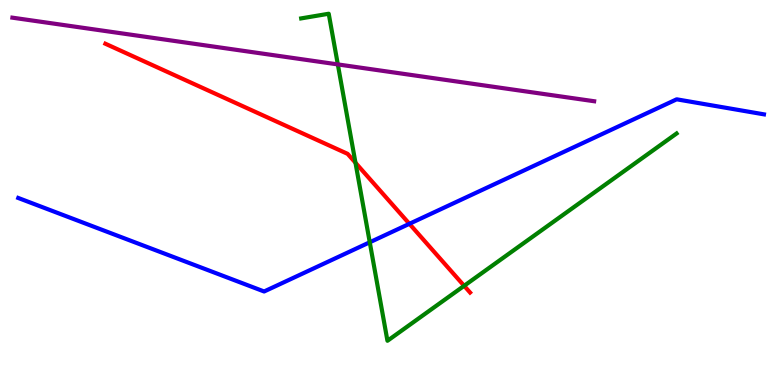[{'lines': ['blue', 'red'], 'intersections': [{'x': 5.28, 'y': 4.19}]}, {'lines': ['green', 'red'], 'intersections': [{'x': 4.59, 'y': 5.77}, {'x': 5.99, 'y': 2.58}]}, {'lines': ['purple', 'red'], 'intersections': []}, {'lines': ['blue', 'green'], 'intersections': [{'x': 4.77, 'y': 3.71}]}, {'lines': ['blue', 'purple'], 'intersections': []}, {'lines': ['green', 'purple'], 'intersections': [{'x': 4.36, 'y': 8.33}]}]